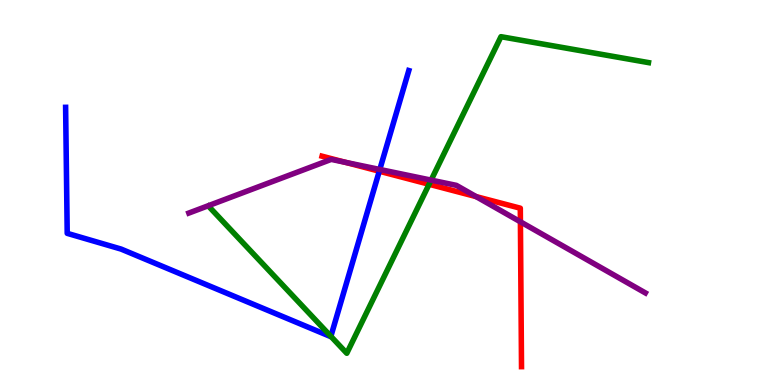[{'lines': ['blue', 'red'], 'intersections': [{'x': 4.89, 'y': 5.55}]}, {'lines': ['green', 'red'], 'intersections': [{'x': 5.54, 'y': 5.21}]}, {'lines': ['purple', 'red'], 'intersections': [{'x': 4.46, 'y': 5.78}, {'x': 6.14, 'y': 4.89}, {'x': 6.71, 'y': 4.24}]}, {'lines': ['blue', 'green'], 'intersections': [{'x': 4.27, 'y': 1.26}]}, {'lines': ['blue', 'purple'], 'intersections': [{'x': 4.9, 'y': 5.6}]}, {'lines': ['green', 'purple'], 'intersections': [{'x': 5.56, 'y': 5.32}]}]